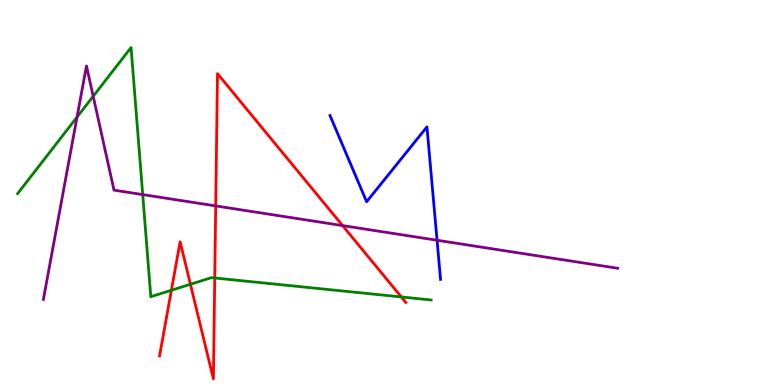[{'lines': ['blue', 'red'], 'intersections': []}, {'lines': ['green', 'red'], 'intersections': [{'x': 2.21, 'y': 2.46}, {'x': 2.46, 'y': 2.62}, {'x': 2.77, 'y': 2.78}, {'x': 5.18, 'y': 2.29}]}, {'lines': ['purple', 'red'], 'intersections': [{'x': 2.78, 'y': 4.65}, {'x': 4.42, 'y': 4.14}]}, {'lines': ['blue', 'green'], 'intersections': []}, {'lines': ['blue', 'purple'], 'intersections': [{'x': 5.64, 'y': 3.76}]}, {'lines': ['green', 'purple'], 'intersections': [{'x': 0.994, 'y': 6.96}, {'x': 1.2, 'y': 7.5}, {'x': 1.84, 'y': 4.95}]}]